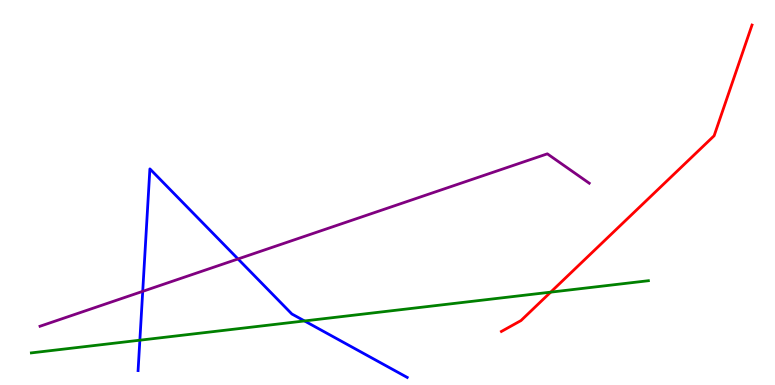[{'lines': ['blue', 'red'], 'intersections': []}, {'lines': ['green', 'red'], 'intersections': [{'x': 7.11, 'y': 2.41}]}, {'lines': ['purple', 'red'], 'intersections': []}, {'lines': ['blue', 'green'], 'intersections': [{'x': 1.8, 'y': 1.16}, {'x': 3.93, 'y': 1.66}]}, {'lines': ['blue', 'purple'], 'intersections': [{'x': 1.84, 'y': 2.43}, {'x': 3.07, 'y': 3.27}]}, {'lines': ['green', 'purple'], 'intersections': []}]